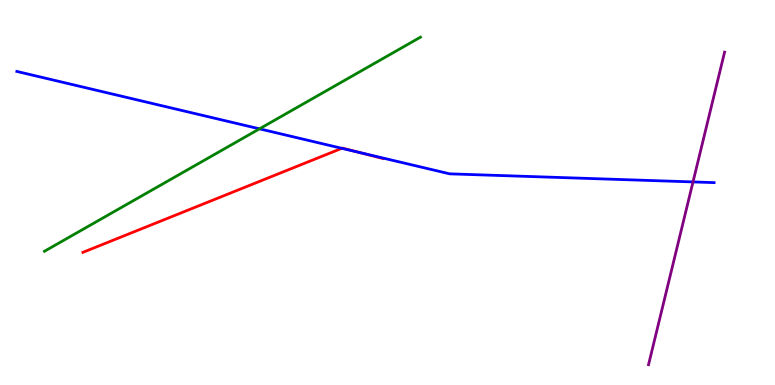[{'lines': ['blue', 'red'], 'intersections': [{'x': 4.41, 'y': 6.15}, {'x': 4.64, 'y': 6.04}]}, {'lines': ['green', 'red'], 'intersections': []}, {'lines': ['purple', 'red'], 'intersections': []}, {'lines': ['blue', 'green'], 'intersections': [{'x': 3.35, 'y': 6.65}]}, {'lines': ['blue', 'purple'], 'intersections': [{'x': 8.94, 'y': 5.27}]}, {'lines': ['green', 'purple'], 'intersections': []}]